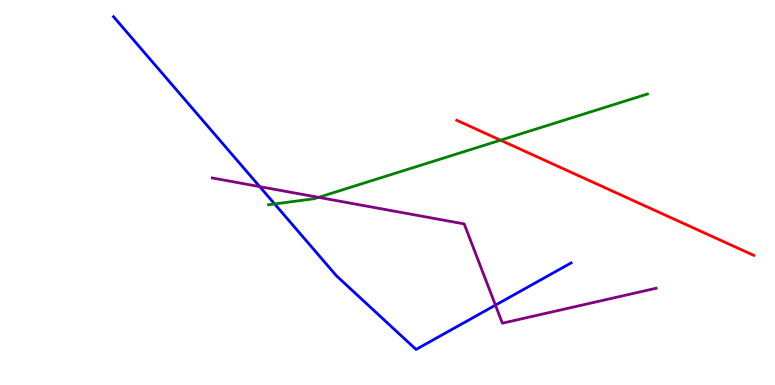[{'lines': ['blue', 'red'], 'intersections': []}, {'lines': ['green', 'red'], 'intersections': [{'x': 6.46, 'y': 6.36}]}, {'lines': ['purple', 'red'], 'intersections': []}, {'lines': ['blue', 'green'], 'intersections': [{'x': 3.54, 'y': 4.7}]}, {'lines': ['blue', 'purple'], 'intersections': [{'x': 3.35, 'y': 5.15}, {'x': 6.39, 'y': 2.07}]}, {'lines': ['green', 'purple'], 'intersections': [{'x': 4.11, 'y': 4.87}]}]